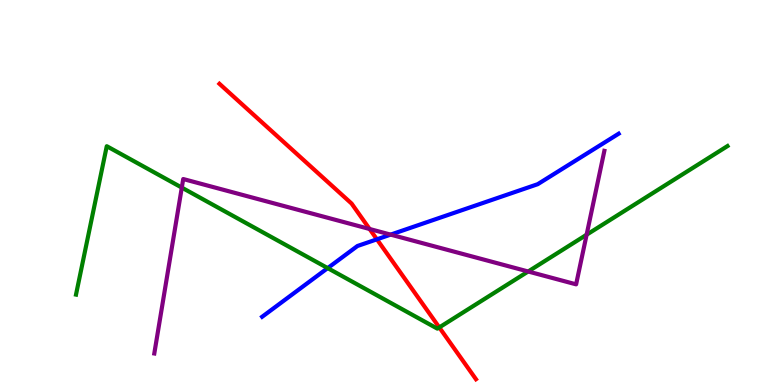[{'lines': ['blue', 'red'], 'intersections': [{'x': 4.86, 'y': 3.78}]}, {'lines': ['green', 'red'], 'intersections': [{'x': 5.67, 'y': 1.5}]}, {'lines': ['purple', 'red'], 'intersections': [{'x': 4.77, 'y': 4.05}]}, {'lines': ['blue', 'green'], 'intersections': [{'x': 4.23, 'y': 3.04}]}, {'lines': ['blue', 'purple'], 'intersections': [{'x': 5.04, 'y': 3.91}]}, {'lines': ['green', 'purple'], 'intersections': [{'x': 2.35, 'y': 5.13}, {'x': 6.82, 'y': 2.95}, {'x': 7.57, 'y': 3.9}]}]